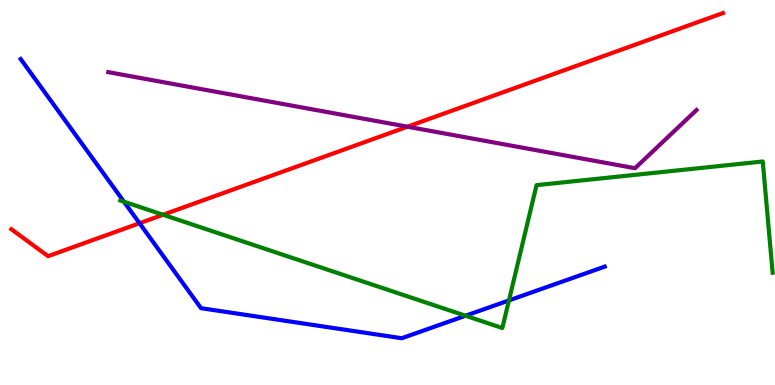[{'lines': ['blue', 'red'], 'intersections': [{'x': 1.8, 'y': 4.2}]}, {'lines': ['green', 'red'], 'intersections': [{'x': 2.1, 'y': 4.42}]}, {'lines': ['purple', 'red'], 'intersections': [{'x': 5.26, 'y': 6.71}]}, {'lines': ['blue', 'green'], 'intersections': [{'x': 1.6, 'y': 4.76}, {'x': 6.01, 'y': 1.8}, {'x': 6.57, 'y': 2.2}]}, {'lines': ['blue', 'purple'], 'intersections': []}, {'lines': ['green', 'purple'], 'intersections': []}]